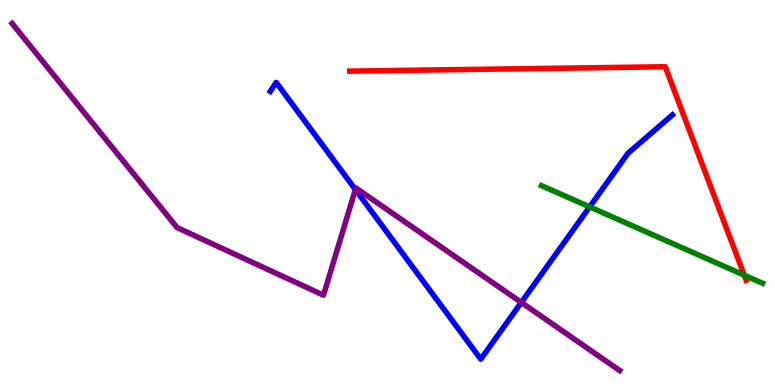[{'lines': ['blue', 'red'], 'intersections': []}, {'lines': ['green', 'red'], 'intersections': [{'x': 9.6, 'y': 2.85}]}, {'lines': ['purple', 'red'], 'intersections': []}, {'lines': ['blue', 'green'], 'intersections': [{'x': 7.61, 'y': 4.63}]}, {'lines': ['blue', 'purple'], 'intersections': [{'x': 4.59, 'y': 5.08}, {'x': 6.73, 'y': 2.14}]}, {'lines': ['green', 'purple'], 'intersections': []}]